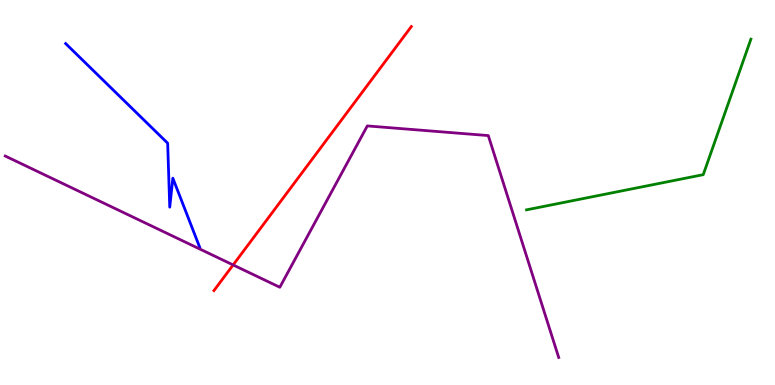[{'lines': ['blue', 'red'], 'intersections': []}, {'lines': ['green', 'red'], 'intersections': []}, {'lines': ['purple', 'red'], 'intersections': [{'x': 3.01, 'y': 3.12}]}, {'lines': ['blue', 'green'], 'intersections': []}, {'lines': ['blue', 'purple'], 'intersections': []}, {'lines': ['green', 'purple'], 'intersections': []}]